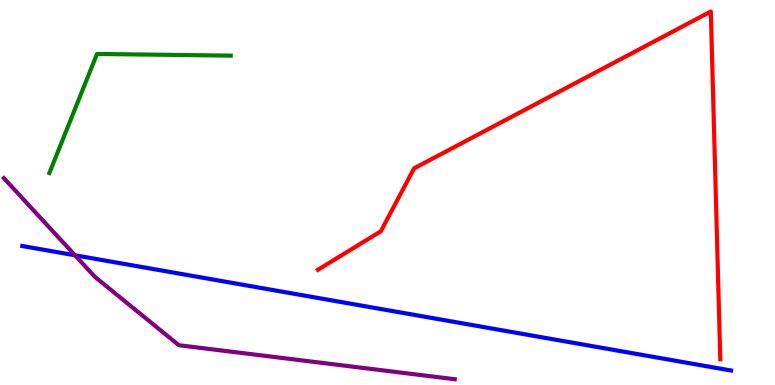[{'lines': ['blue', 'red'], 'intersections': []}, {'lines': ['green', 'red'], 'intersections': []}, {'lines': ['purple', 'red'], 'intersections': []}, {'lines': ['blue', 'green'], 'intersections': []}, {'lines': ['blue', 'purple'], 'intersections': [{'x': 0.968, 'y': 3.37}]}, {'lines': ['green', 'purple'], 'intersections': []}]